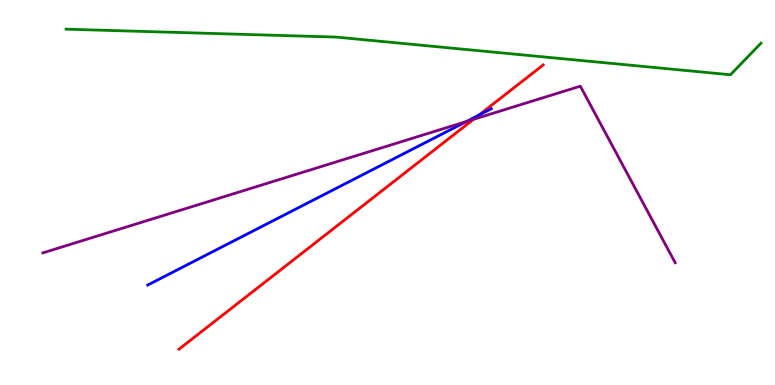[{'lines': ['blue', 'red'], 'intersections': [{'x': 6.18, 'y': 7.01}]}, {'lines': ['green', 'red'], 'intersections': []}, {'lines': ['purple', 'red'], 'intersections': [{'x': 6.11, 'y': 6.9}]}, {'lines': ['blue', 'green'], 'intersections': []}, {'lines': ['blue', 'purple'], 'intersections': [{'x': 6.02, 'y': 6.84}]}, {'lines': ['green', 'purple'], 'intersections': []}]